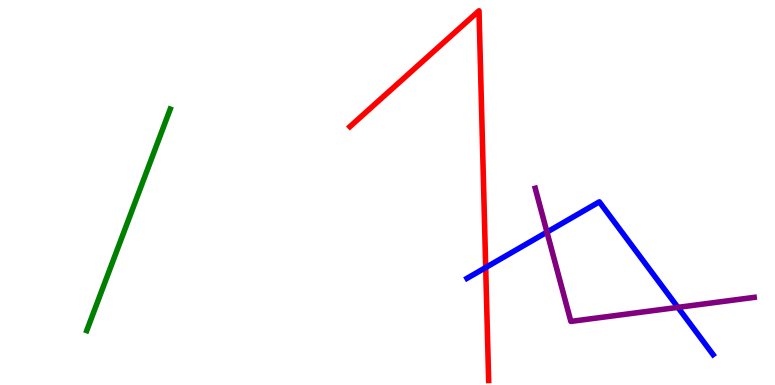[{'lines': ['blue', 'red'], 'intersections': [{'x': 6.27, 'y': 3.05}]}, {'lines': ['green', 'red'], 'intersections': []}, {'lines': ['purple', 'red'], 'intersections': []}, {'lines': ['blue', 'green'], 'intersections': []}, {'lines': ['blue', 'purple'], 'intersections': [{'x': 7.06, 'y': 3.97}, {'x': 8.75, 'y': 2.02}]}, {'lines': ['green', 'purple'], 'intersections': []}]